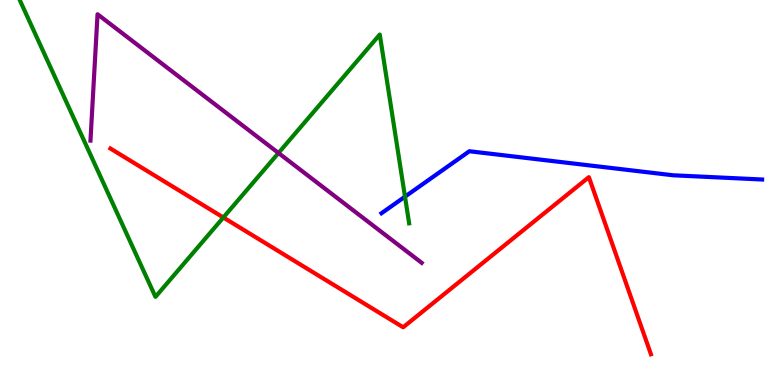[{'lines': ['blue', 'red'], 'intersections': []}, {'lines': ['green', 'red'], 'intersections': [{'x': 2.88, 'y': 4.35}]}, {'lines': ['purple', 'red'], 'intersections': []}, {'lines': ['blue', 'green'], 'intersections': [{'x': 5.23, 'y': 4.89}]}, {'lines': ['blue', 'purple'], 'intersections': []}, {'lines': ['green', 'purple'], 'intersections': [{'x': 3.59, 'y': 6.03}]}]